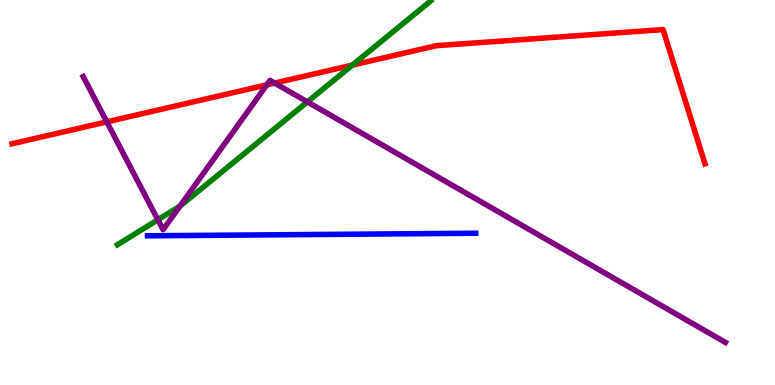[{'lines': ['blue', 'red'], 'intersections': []}, {'lines': ['green', 'red'], 'intersections': [{'x': 4.55, 'y': 8.31}]}, {'lines': ['purple', 'red'], 'intersections': [{'x': 1.38, 'y': 6.83}, {'x': 3.44, 'y': 7.8}, {'x': 3.54, 'y': 7.84}]}, {'lines': ['blue', 'green'], 'intersections': []}, {'lines': ['blue', 'purple'], 'intersections': []}, {'lines': ['green', 'purple'], 'intersections': [{'x': 2.04, 'y': 4.29}, {'x': 2.32, 'y': 4.64}, {'x': 3.97, 'y': 7.35}]}]